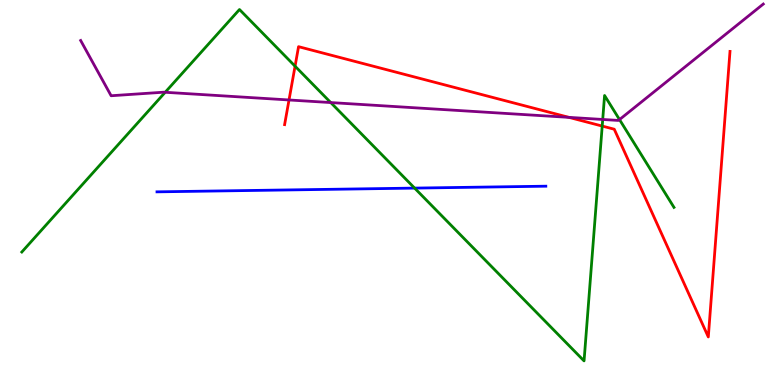[{'lines': ['blue', 'red'], 'intersections': []}, {'lines': ['green', 'red'], 'intersections': [{'x': 3.81, 'y': 8.28}, {'x': 7.77, 'y': 6.73}]}, {'lines': ['purple', 'red'], 'intersections': [{'x': 3.73, 'y': 7.4}, {'x': 7.34, 'y': 6.95}]}, {'lines': ['blue', 'green'], 'intersections': [{'x': 5.35, 'y': 5.11}]}, {'lines': ['blue', 'purple'], 'intersections': []}, {'lines': ['green', 'purple'], 'intersections': [{'x': 2.13, 'y': 7.6}, {'x': 4.27, 'y': 7.34}, {'x': 7.78, 'y': 6.9}, {'x': 7.99, 'y': 6.89}]}]